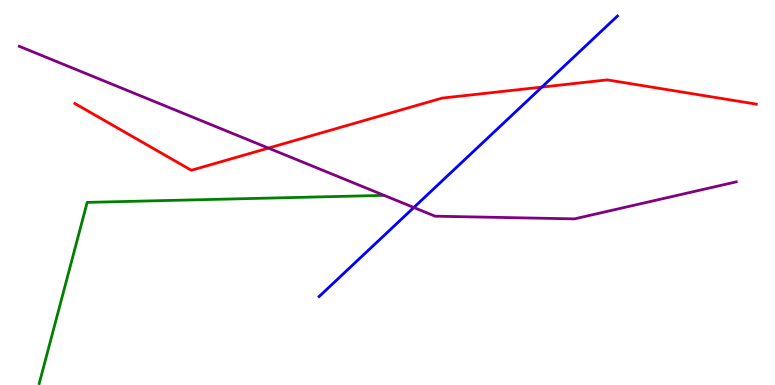[{'lines': ['blue', 'red'], 'intersections': [{'x': 6.99, 'y': 7.74}]}, {'lines': ['green', 'red'], 'intersections': []}, {'lines': ['purple', 'red'], 'intersections': [{'x': 3.46, 'y': 6.15}]}, {'lines': ['blue', 'green'], 'intersections': []}, {'lines': ['blue', 'purple'], 'intersections': [{'x': 5.34, 'y': 4.61}]}, {'lines': ['green', 'purple'], 'intersections': []}]